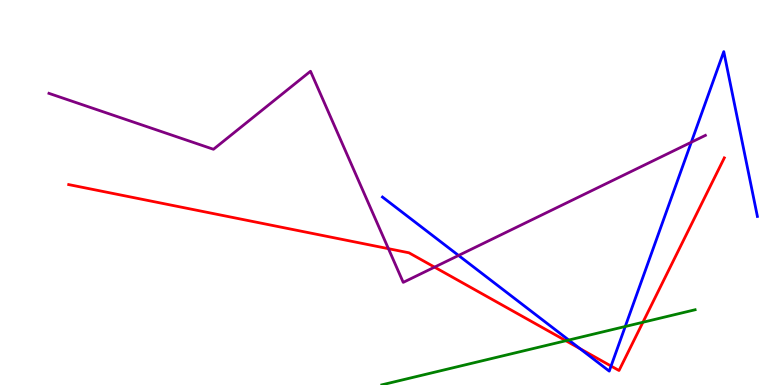[{'lines': ['blue', 'red'], 'intersections': [{'x': 7.48, 'y': 0.946}, {'x': 7.88, 'y': 0.492}]}, {'lines': ['green', 'red'], 'intersections': [{'x': 7.3, 'y': 1.15}, {'x': 8.3, 'y': 1.63}]}, {'lines': ['purple', 'red'], 'intersections': [{'x': 5.01, 'y': 3.54}, {'x': 5.61, 'y': 3.06}]}, {'lines': ['blue', 'green'], 'intersections': [{'x': 7.34, 'y': 1.17}, {'x': 8.07, 'y': 1.52}]}, {'lines': ['blue', 'purple'], 'intersections': [{'x': 5.92, 'y': 3.36}, {'x': 8.92, 'y': 6.31}]}, {'lines': ['green', 'purple'], 'intersections': []}]